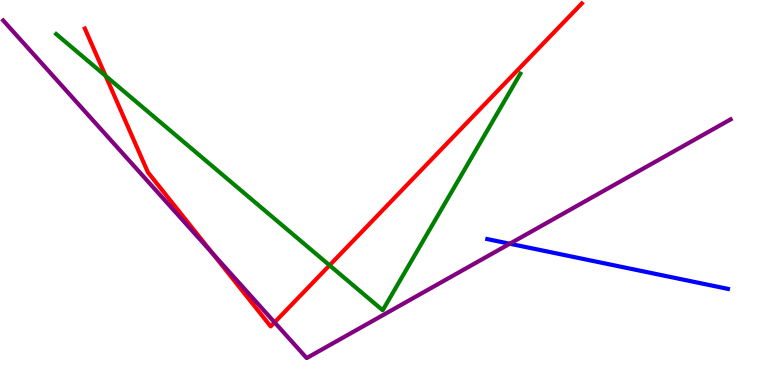[{'lines': ['blue', 'red'], 'intersections': []}, {'lines': ['green', 'red'], 'intersections': [{'x': 1.36, 'y': 8.03}, {'x': 4.25, 'y': 3.11}]}, {'lines': ['purple', 'red'], 'intersections': [{'x': 2.74, 'y': 3.43}, {'x': 3.54, 'y': 1.63}]}, {'lines': ['blue', 'green'], 'intersections': []}, {'lines': ['blue', 'purple'], 'intersections': [{'x': 6.58, 'y': 3.67}]}, {'lines': ['green', 'purple'], 'intersections': []}]